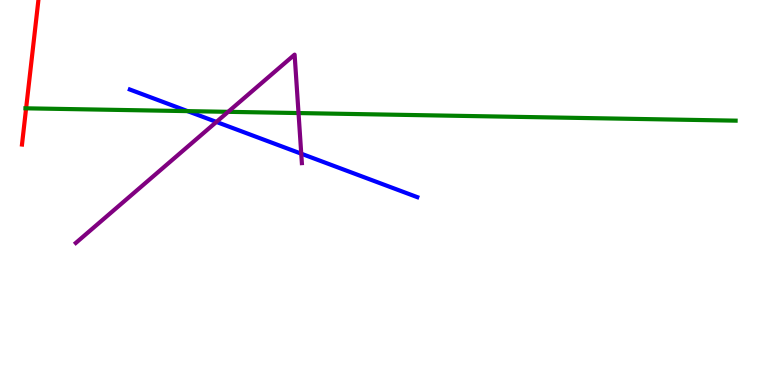[{'lines': ['blue', 'red'], 'intersections': []}, {'lines': ['green', 'red'], 'intersections': [{'x': 0.337, 'y': 7.19}]}, {'lines': ['purple', 'red'], 'intersections': []}, {'lines': ['blue', 'green'], 'intersections': [{'x': 2.42, 'y': 7.11}]}, {'lines': ['blue', 'purple'], 'intersections': [{'x': 2.79, 'y': 6.83}, {'x': 3.89, 'y': 6.01}]}, {'lines': ['green', 'purple'], 'intersections': [{'x': 2.94, 'y': 7.1}, {'x': 3.85, 'y': 7.06}]}]